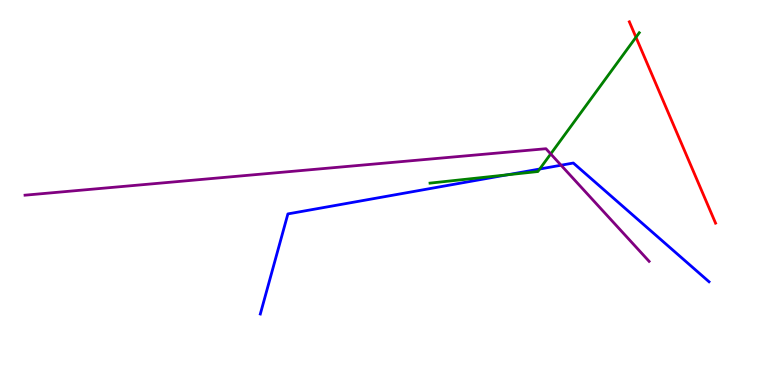[{'lines': ['blue', 'red'], 'intersections': []}, {'lines': ['green', 'red'], 'intersections': [{'x': 8.21, 'y': 9.03}]}, {'lines': ['purple', 'red'], 'intersections': []}, {'lines': ['blue', 'green'], 'intersections': [{'x': 6.54, 'y': 5.46}, {'x': 6.96, 'y': 5.61}]}, {'lines': ['blue', 'purple'], 'intersections': [{'x': 7.24, 'y': 5.71}]}, {'lines': ['green', 'purple'], 'intersections': [{'x': 7.11, 'y': 6.0}]}]